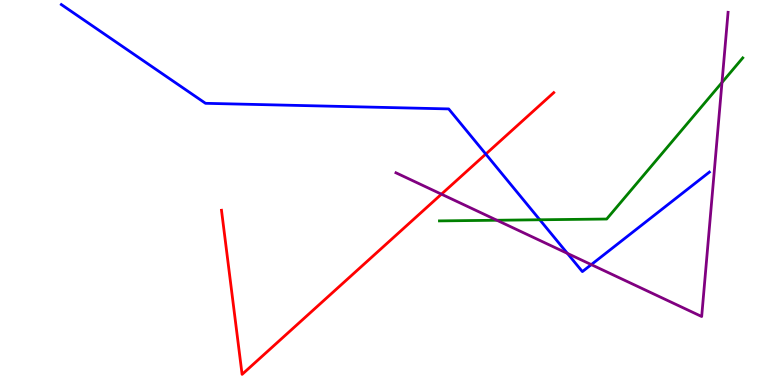[{'lines': ['blue', 'red'], 'intersections': [{'x': 6.27, 'y': 6.0}]}, {'lines': ['green', 'red'], 'intersections': []}, {'lines': ['purple', 'red'], 'intersections': [{'x': 5.7, 'y': 4.96}]}, {'lines': ['blue', 'green'], 'intersections': [{'x': 6.96, 'y': 4.29}]}, {'lines': ['blue', 'purple'], 'intersections': [{'x': 7.32, 'y': 3.42}, {'x': 7.63, 'y': 3.13}]}, {'lines': ['green', 'purple'], 'intersections': [{'x': 6.41, 'y': 4.28}, {'x': 9.32, 'y': 7.86}]}]